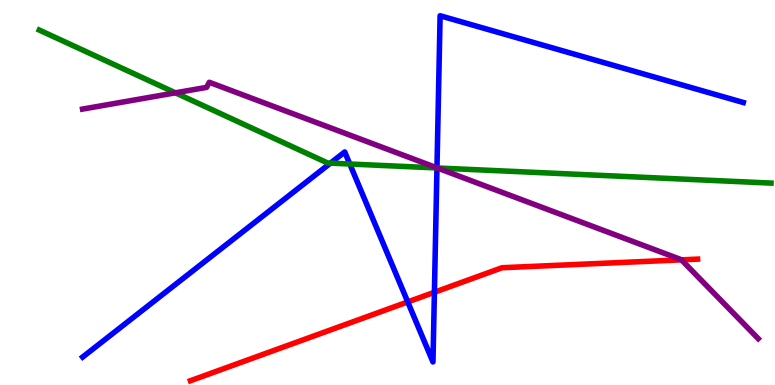[{'lines': ['blue', 'red'], 'intersections': [{'x': 5.26, 'y': 2.16}, {'x': 5.61, 'y': 2.41}]}, {'lines': ['green', 'red'], 'intersections': []}, {'lines': ['purple', 'red'], 'intersections': [{'x': 8.79, 'y': 3.25}]}, {'lines': ['blue', 'green'], 'intersections': [{'x': 4.26, 'y': 5.76}, {'x': 4.51, 'y': 5.74}, {'x': 5.64, 'y': 5.64}]}, {'lines': ['blue', 'purple'], 'intersections': [{'x': 5.64, 'y': 5.64}]}, {'lines': ['green', 'purple'], 'intersections': [{'x': 2.26, 'y': 7.59}, {'x': 5.64, 'y': 5.64}]}]